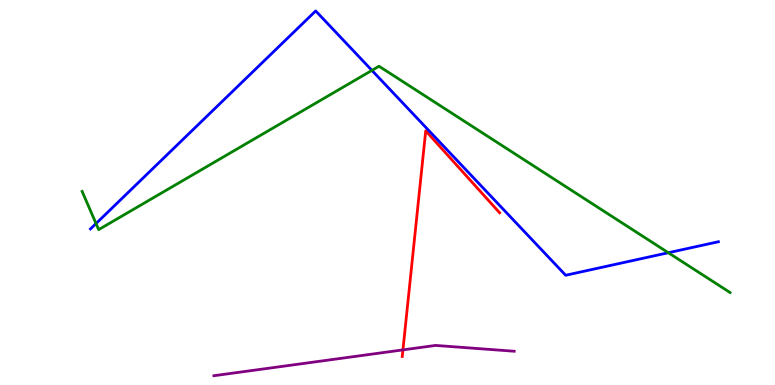[{'lines': ['blue', 'red'], 'intersections': []}, {'lines': ['green', 'red'], 'intersections': []}, {'lines': ['purple', 'red'], 'intersections': [{'x': 5.2, 'y': 0.912}]}, {'lines': ['blue', 'green'], 'intersections': [{'x': 1.24, 'y': 4.19}, {'x': 4.8, 'y': 8.17}, {'x': 8.62, 'y': 3.44}]}, {'lines': ['blue', 'purple'], 'intersections': []}, {'lines': ['green', 'purple'], 'intersections': []}]